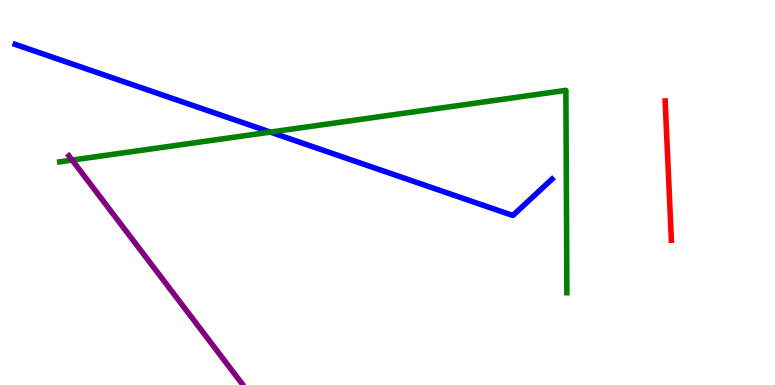[{'lines': ['blue', 'red'], 'intersections': []}, {'lines': ['green', 'red'], 'intersections': []}, {'lines': ['purple', 'red'], 'intersections': []}, {'lines': ['blue', 'green'], 'intersections': [{'x': 3.49, 'y': 6.57}]}, {'lines': ['blue', 'purple'], 'intersections': []}, {'lines': ['green', 'purple'], 'intersections': [{'x': 0.931, 'y': 5.84}]}]